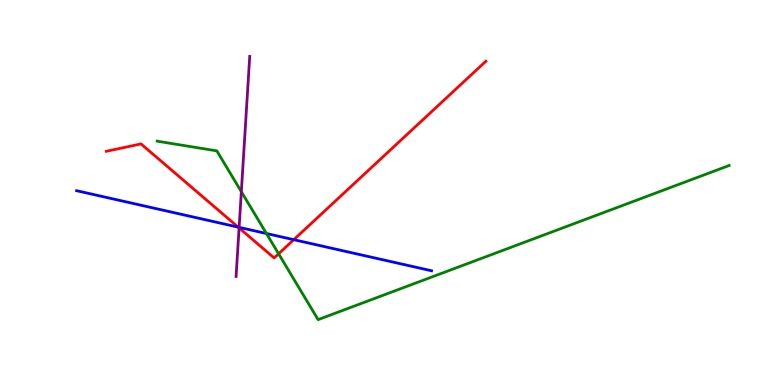[{'lines': ['blue', 'red'], 'intersections': [{'x': 3.07, 'y': 4.1}, {'x': 3.79, 'y': 3.77}]}, {'lines': ['green', 'red'], 'intersections': [{'x': 3.59, 'y': 3.41}]}, {'lines': ['purple', 'red'], 'intersections': [{'x': 3.09, 'y': 4.08}]}, {'lines': ['blue', 'green'], 'intersections': [{'x': 3.44, 'y': 3.93}]}, {'lines': ['blue', 'purple'], 'intersections': [{'x': 3.09, 'y': 4.09}]}, {'lines': ['green', 'purple'], 'intersections': [{'x': 3.11, 'y': 5.02}]}]